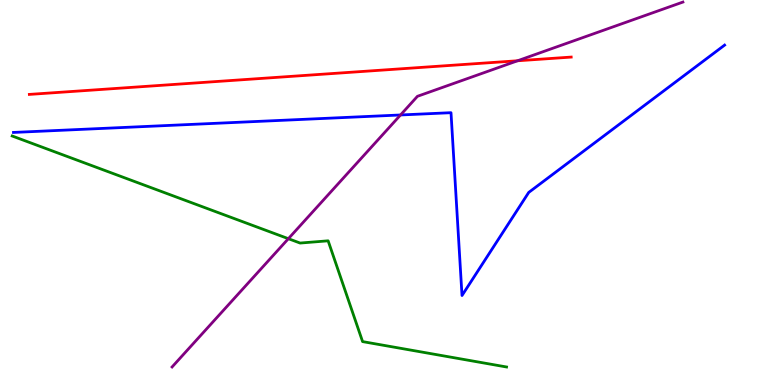[{'lines': ['blue', 'red'], 'intersections': []}, {'lines': ['green', 'red'], 'intersections': []}, {'lines': ['purple', 'red'], 'intersections': [{'x': 6.68, 'y': 8.42}]}, {'lines': ['blue', 'green'], 'intersections': []}, {'lines': ['blue', 'purple'], 'intersections': [{'x': 5.17, 'y': 7.01}]}, {'lines': ['green', 'purple'], 'intersections': [{'x': 3.72, 'y': 3.8}]}]